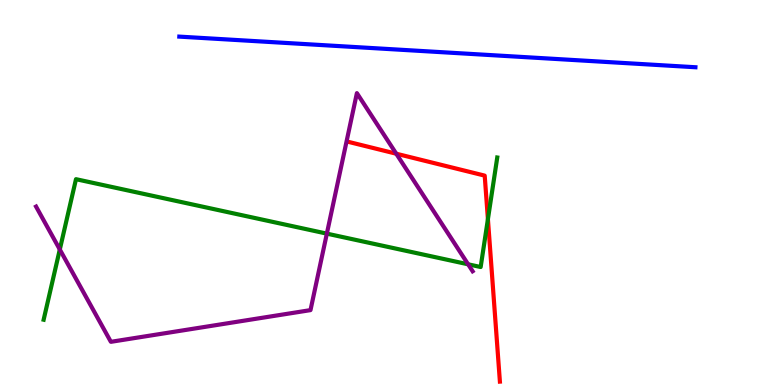[{'lines': ['blue', 'red'], 'intersections': []}, {'lines': ['green', 'red'], 'intersections': [{'x': 6.3, 'y': 4.31}]}, {'lines': ['purple', 'red'], 'intersections': [{'x': 5.11, 'y': 6.01}]}, {'lines': ['blue', 'green'], 'intersections': []}, {'lines': ['blue', 'purple'], 'intersections': []}, {'lines': ['green', 'purple'], 'intersections': [{'x': 0.772, 'y': 3.52}, {'x': 4.22, 'y': 3.93}, {'x': 6.04, 'y': 3.14}]}]